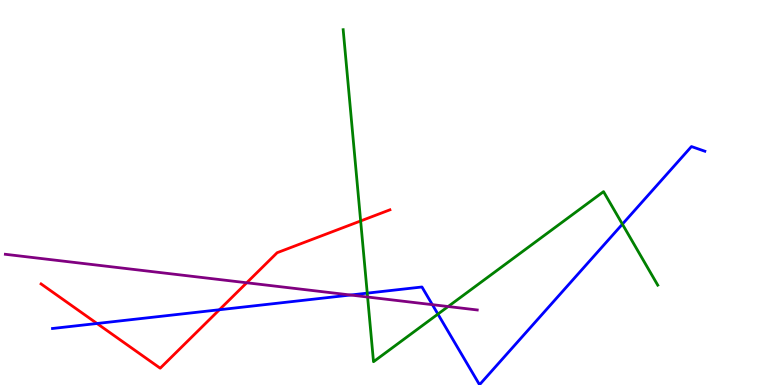[{'lines': ['blue', 'red'], 'intersections': [{'x': 1.25, 'y': 1.6}, {'x': 2.83, 'y': 1.95}]}, {'lines': ['green', 'red'], 'intersections': [{'x': 4.65, 'y': 4.26}]}, {'lines': ['purple', 'red'], 'intersections': [{'x': 3.18, 'y': 2.66}]}, {'lines': ['blue', 'green'], 'intersections': [{'x': 4.74, 'y': 2.39}, {'x': 5.65, 'y': 1.84}, {'x': 8.03, 'y': 4.18}]}, {'lines': ['blue', 'purple'], 'intersections': [{'x': 4.52, 'y': 2.34}, {'x': 5.58, 'y': 2.09}]}, {'lines': ['green', 'purple'], 'intersections': [{'x': 4.74, 'y': 2.29}, {'x': 5.78, 'y': 2.04}]}]